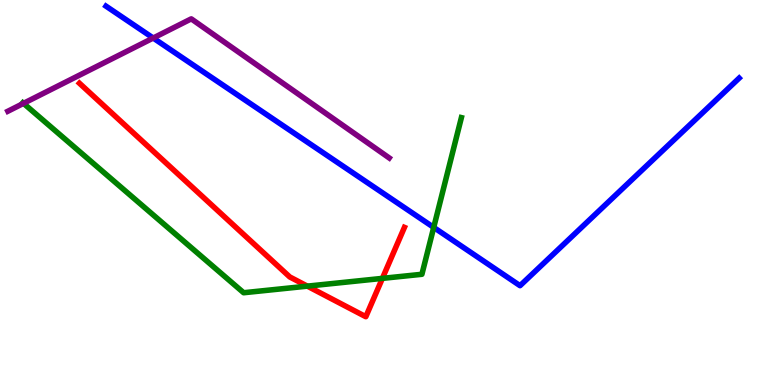[{'lines': ['blue', 'red'], 'intersections': []}, {'lines': ['green', 'red'], 'intersections': [{'x': 3.97, 'y': 2.57}, {'x': 4.93, 'y': 2.77}]}, {'lines': ['purple', 'red'], 'intersections': []}, {'lines': ['blue', 'green'], 'intersections': [{'x': 5.6, 'y': 4.09}]}, {'lines': ['blue', 'purple'], 'intersections': [{'x': 1.98, 'y': 9.01}]}, {'lines': ['green', 'purple'], 'intersections': [{'x': 0.303, 'y': 7.32}]}]